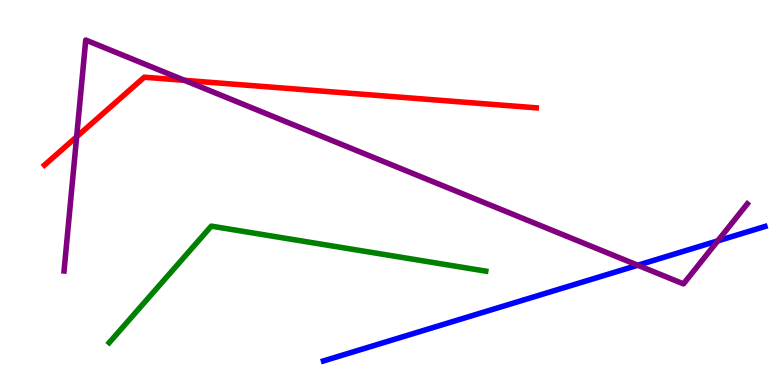[{'lines': ['blue', 'red'], 'intersections': []}, {'lines': ['green', 'red'], 'intersections': []}, {'lines': ['purple', 'red'], 'intersections': [{'x': 0.989, 'y': 6.45}, {'x': 2.38, 'y': 7.91}]}, {'lines': ['blue', 'green'], 'intersections': []}, {'lines': ['blue', 'purple'], 'intersections': [{'x': 8.23, 'y': 3.11}, {'x': 9.26, 'y': 3.74}]}, {'lines': ['green', 'purple'], 'intersections': []}]